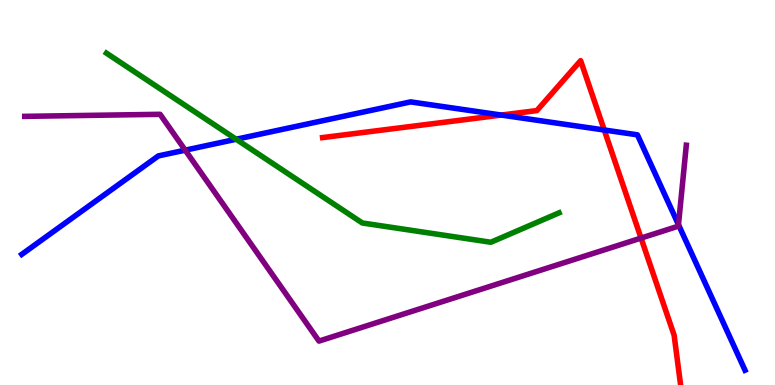[{'lines': ['blue', 'red'], 'intersections': [{'x': 6.47, 'y': 7.01}, {'x': 7.8, 'y': 6.62}]}, {'lines': ['green', 'red'], 'intersections': []}, {'lines': ['purple', 'red'], 'intersections': [{'x': 8.27, 'y': 3.82}]}, {'lines': ['blue', 'green'], 'intersections': [{'x': 3.05, 'y': 6.38}]}, {'lines': ['blue', 'purple'], 'intersections': [{'x': 2.39, 'y': 6.1}, {'x': 8.75, 'y': 4.16}]}, {'lines': ['green', 'purple'], 'intersections': []}]